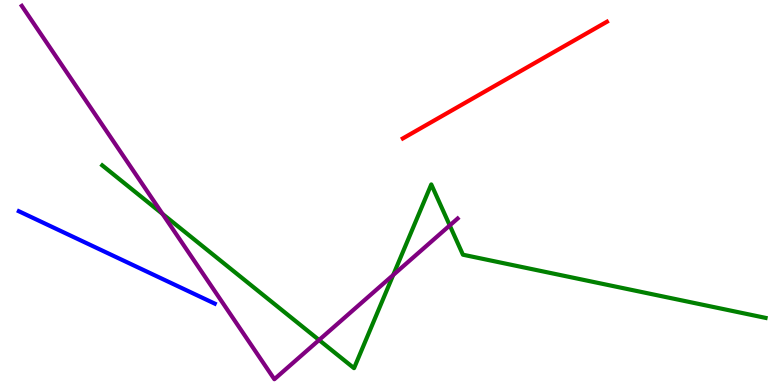[{'lines': ['blue', 'red'], 'intersections': []}, {'lines': ['green', 'red'], 'intersections': []}, {'lines': ['purple', 'red'], 'intersections': []}, {'lines': ['blue', 'green'], 'intersections': []}, {'lines': ['blue', 'purple'], 'intersections': []}, {'lines': ['green', 'purple'], 'intersections': [{'x': 2.1, 'y': 4.44}, {'x': 4.12, 'y': 1.17}, {'x': 5.07, 'y': 2.86}, {'x': 5.8, 'y': 4.14}]}]